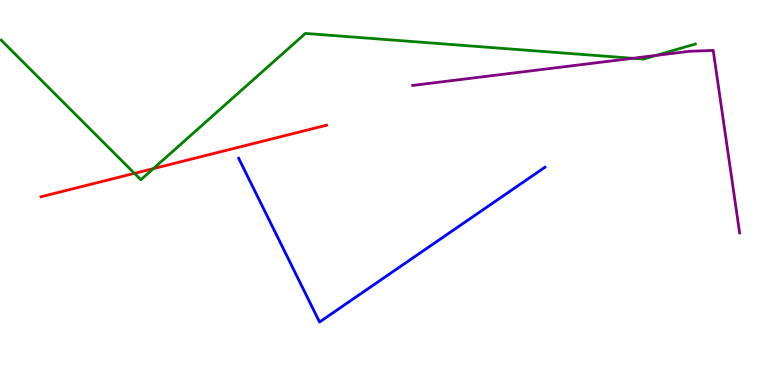[{'lines': ['blue', 'red'], 'intersections': []}, {'lines': ['green', 'red'], 'intersections': [{'x': 1.73, 'y': 5.5}, {'x': 1.98, 'y': 5.62}]}, {'lines': ['purple', 'red'], 'intersections': []}, {'lines': ['blue', 'green'], 'intersections': []}, {'lines': ['blue', 'purple'], 'intersections': []}, {'lines': ['green', 'purple'], 'intersections': [{'x': 8.16, 'y': 8.49}, {'x': 8.47, 'y': 8.56}]}]